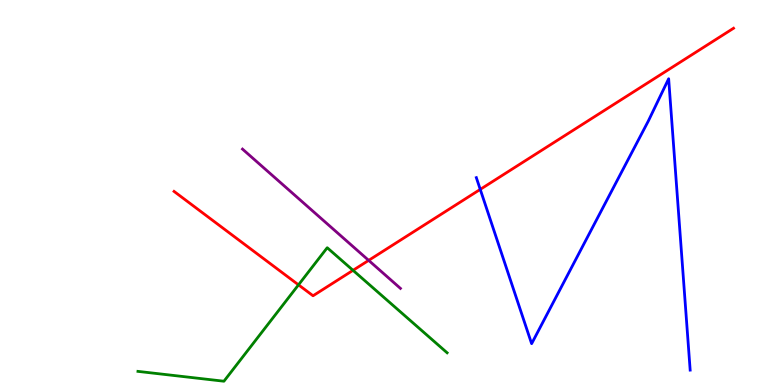[{'lines': ['blue', 'red'], 'intersections': [{'x': 6.2, 'y': 5.08}]}, {'lines': ['green', 'red'], 'intersections': [{'x': 3.85, 'y': 2.6}, {'x': 4.56, 'y': 2.98}]}, {'lines': ['purple', 'red'], 'intersections': [{'x': 4.76, 'y': 3.24}]}, {'lines': ['blue', 'green'], 'intersections': []}, {'lines': ['blue', 'purple'], 'intersections': []}, {'lines': ['green', 'purple'], 'intersections': []}]